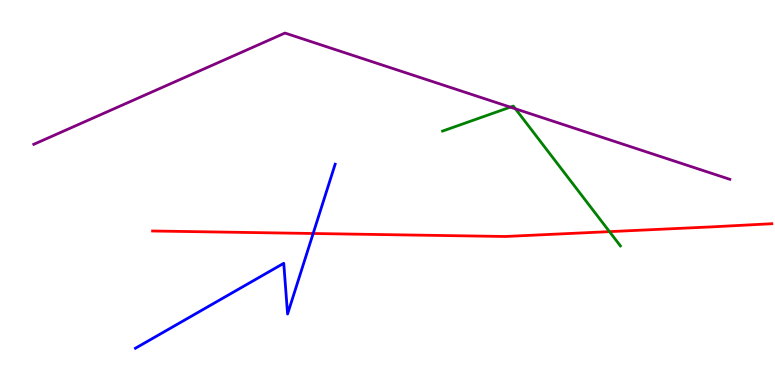[{'lines': ['blue', 'red'], 'intersections': [{'x': 4.04, 'y': 3.94}]}, {'lines': ['green', 'red'], 'intersections': [{'x': 7.86, 'y': 3.98}]}, {'lines': ['purple', 'red'], 'intersections': []}, {'lines': ['blue', 'green'], 'intersections': []}, {'lines': ['blue', 'purple'], 'intersections': []}, {'lines': ['green', 'purple'], 'intersections': [{'x': 6.58, 'y': 7.22}, {'x': 6.65, 'y': 7.17}]}]